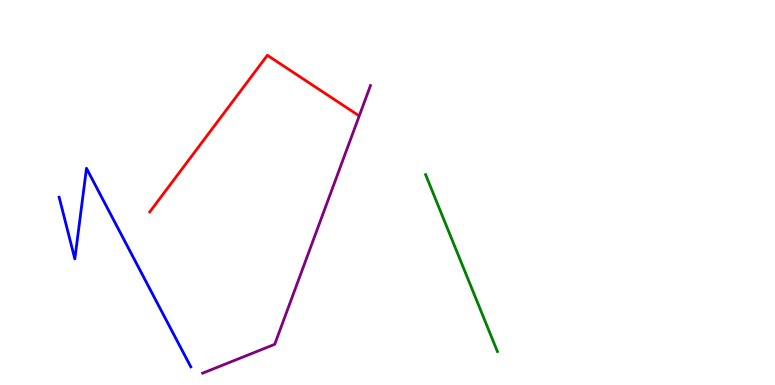[{'lines': ['blue', 'red'], 'intersections': []}, {'lines': ['green', 'red'], 'intersections': []}, {'lines': ['purple', 'red'], 'intersections': []}, {'lines': ['blue', 'green'], 'intersections': []}, {'lines': ['blue', 'purple'], 'intersections': []}, {'lines': ['green', 'purple'], 'intersections': []}]